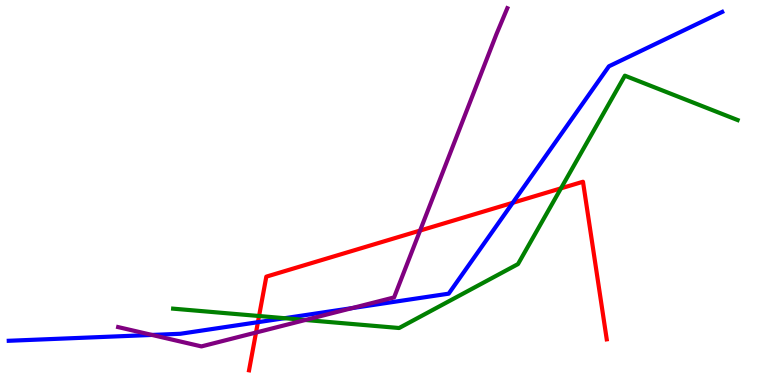[{'lines': ['blue', 'red'], 'intersections': [{'x': 3.33, 'y': 1.63}, {'x': 6.62, 'y': 4.73}]}, {'lines': ['green', 'red'], 'intersections': [{'x': 3.34, 'y': 1.79}, {'x': 7.24, 'y': 5.11}]}, {'lines': ['purple', 'red'], 'intersections': [{'x': 3.3, 'y': 1.36}, {'x': 5.42, 'y': 4.01}]}, {'lines': ['blue', 'green'], 'intersections': [{'x': 3.67, 'y': 1.74}]}, {'lines': ['blue', 'purple'], 'intersections': [{'x': 1.96, 'y': 1.3}, {'x': 4.54, 'y': 2.0}]}, {'lines': ['green', 'purple'], 'intersections': [{'x': 3.94, 'y': 1.69}]}]